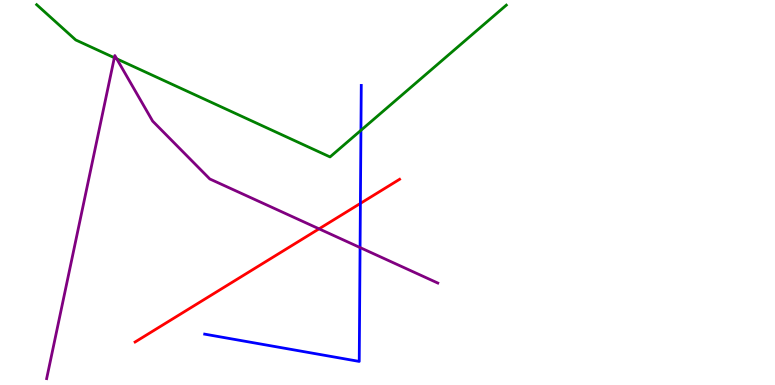[{'lines': ['blue', 'red'], 'intersections': [{'x': 4.65, 'y': 4.72}]}, {'lines': ['green', 'red'], 'intersections': []}, {'lines': ['purple', 'red'], 'intersections': [{'x': 4.12, 'y': 4.06}]}, {'lines': ['blue', 'green'], 'intersections': [{'x': 4.66, 'y': 6.61}]}, {'lines': ['blue', 'purple'], 'intersections': [{'x': 4.65, 'y': 3.57}]}, {'lines': ['green', 'purple'], 'intersections': [{'x': 1.48, 'y': 8.5}, {'x': 1.51, 'y': 8.47}]}]